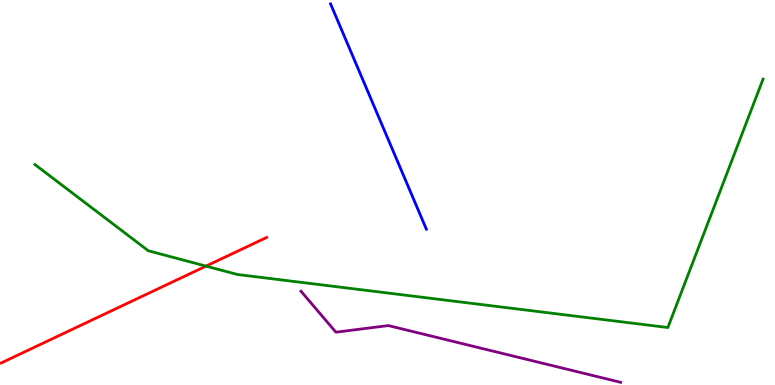[{'lines': ['blue', 'red'], 'intersections': []}, {'lines': ['green', 'red'], 'intersections': [{'x': 2.66, 'y': 3.09}]}, {'lines': ['purple', 'red'], 'intersections': []}, {'lines': ['blue', 'green'], 'intersections': []}, {'lines': ['blue', 'purple'], 'intersections': []}, {'lines': ['green', 'purple'], 'intersections': []}]